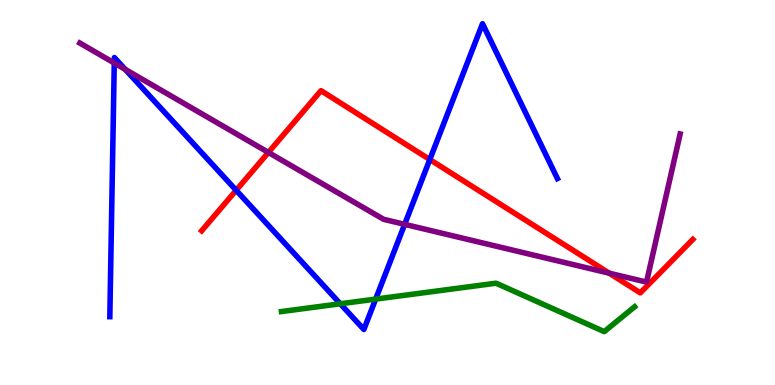[{'lines': ['blue', 'red'], 'intersections': [{'x': 3.05, 'y': 5.06}, {'x': 5.55, 'y': 5.86}]}, {'lines': ['green', 'red'], 'intersections': []}, {'lines': ['purple', 'red'], 'intersections': [{'x': 3.46, 'y': 6.04}, {'x': 7.86, 'y': 2.9}]}, {'lines': ['blue', 'green'], 'intersections': [{'x': 4.39, 'y': 2.11}, {'x': 4.85, 'y': 2.23}]}, {'lines': ['blue', 'purple'], 'intersections': [{'x': 1.47, 'y': 8.36}, {'x': 1.62, 'y': 8.2}, {'x': 5.22, 'y': 4.17}]}, {'lines': ['green', 'purple'], 'intersections': []}]